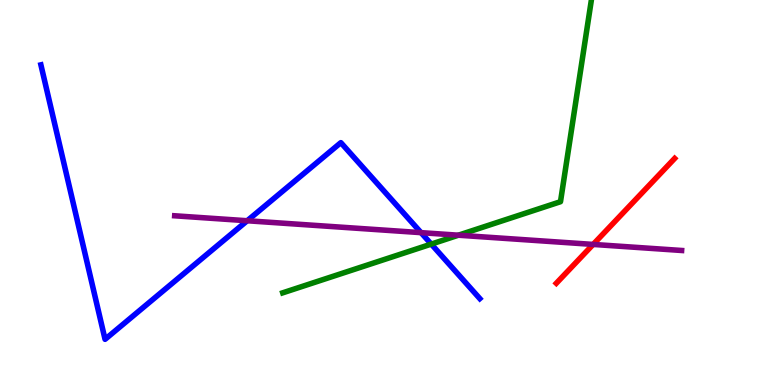[{'lines': ['blue', 'red'], 'intersections': []}, {'lines': ['green', 'red'], 'intersections': []}, {'lines': ['purple', 'red'], 'intersections': [{'x': 7.65, 'y': 3.65}]}, {'lines': ['blue', 'green'], 'intersections': [{'x': 5.56, 'y': 3.66}]}, {'lines': ['blue', 'purple'], 'intersections': [{'x': 3.19, 'y': 4.27}, {'x': 5.43, 'y': 3.96}]}, {'lines': ['green', 'purple'], 'intersections': [{'x': 5.91, 'y': 3.89}]}]